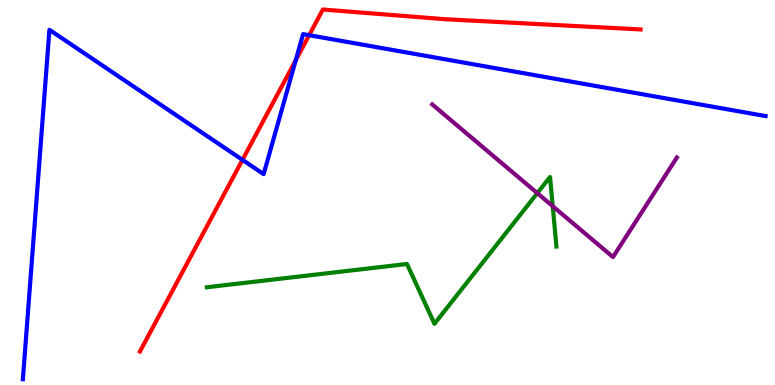[{'lines': ['blue', 'red'], 'intersections': [{'x': 3.13, 'y': 5.85}, {'x': 3.82, 'y': 8.43}, {'x': 3.99, 'y': 9.09}]}, {'lines': ['green', 'red'], 'intersections': []}, {'lines': ['purple', 'red'], 'intersections': []}, {'lines': ['blue', 'green'], 'intersections': []}, {'lines': ['blue', 'purple'], 'intersections': []}, {'lines': ['green', 'purple'], 'intersections': [{'x': 6.93, 'y': 4.98}, {'x': 7.13, 'y': 4.65}]}]